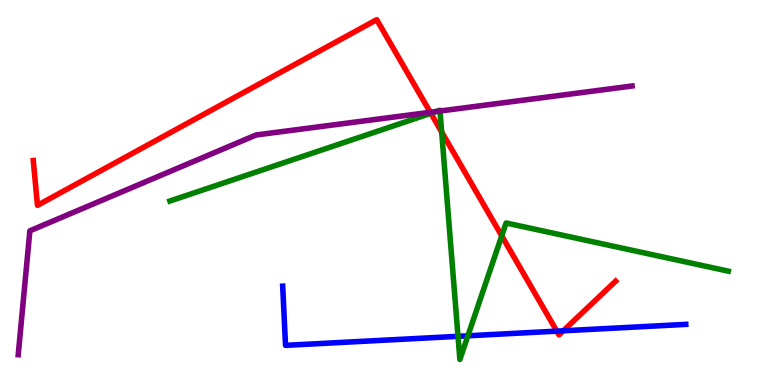[{'lines': ['blue', 'red'], 'intersections': [{'x': 7.18, 'y': 1.4}, {'x': 7.27, 'y': 1.41}]}, {'lines': ['green', 'red'], 'intersections': [{'x': 5.56, 'y': 7.06}, {'x': 5.7, 'y': 6.57}, {'x': 6.47, 'y': 3.87}]}, {'lines': ['purple', 'red'], 'intersections': [{'x': 5.55, 'y': 7.08}]}, {'lines': ['blue', 'green'], 'intersections': [{'x': 5.91, 'y': 1.26}, {'x': 6.04, 'y': 1.28}]}, {'lines': ['blue', 'purple'], 'intersections': []}, {'lines': ['green', 'purple'], 'intersections': [{'x': 5.63, 'y': 7.1}, {'x': 5.68, 'y': 7.12}]}]